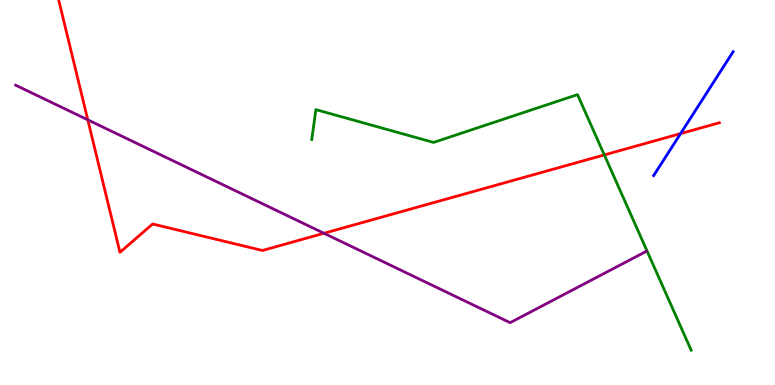[{'lines': ['blue', 'red'], 'intersections': [{'x': 8.78, 'y': 6.53}]}, {'lines': ['green', 'red'], 'intersections': [{'x': 7.8, 'y': 5.98}]}, {'lines': ['purple', 'red'], 'intersections': [{'x': 1.13, 'y': 6.89}, {'x': 4.18, 'y': 3.94}]}, {'lines': ['blue', 'green'], 'intersections': []}, {'lines': ['blue', 'purple'], 'intersections': []}, {'lines': ['green', 'purple'], 'intersections': []}]